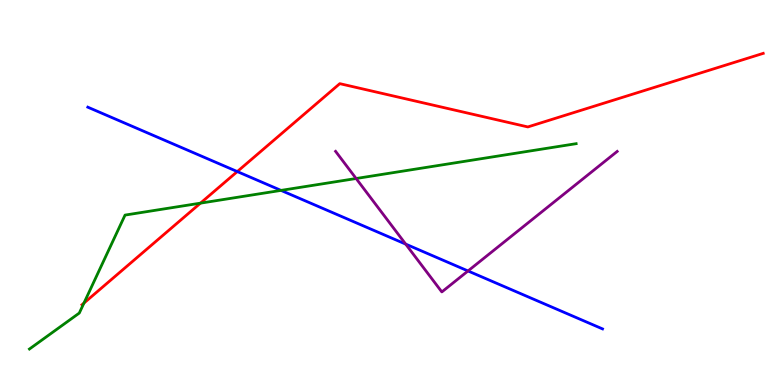[{'lines': ['blue', 'red'], 'intersections': [{'x': 3.06, 'y': 5.54}]}, {'lines': ['green', 'red'], 'intersections': [{'x': 1.08, 'y': 2.13}, {'x': 2.59, 'y': 4.72}]}, {'lines': ['purple', 'red'], 'intersections': []}, {'lines': ['blue', 'green'], 'intersections': [{'x': 3.63, 'y': 5.05}]}, {'lines': ['blue', 'purple'], 'intersections': [{'x': 5.23, 'y': 3.66}, {'x': 6.04, 'y': 2.96}]}, {'lines': ['green', 'purple'], 'intersections': [{'x': 4.6, 'y': 5.36}]}]